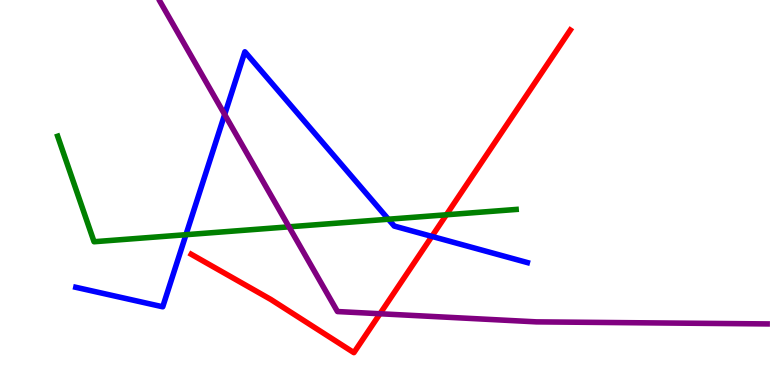[{'lines': ['blue', 'red'], 'intersections': [{'x': 5.57, 'y': 3.86}]}, {'lines': ['green', 'red'], 'intersections': [{'x': 5.76, 'y': 4.42}]}, {'lines': ['purple', 'red'], 'intersections': [{'x': 4.9, 'y': 1.85}]}, {'lines': ['blue', 'green'], 'intersections': [{'x': 2.4, 'y': 3.9}, {'x': 5.01, 'y': 4.31}]}, {'lines': ['blue', 'purple'], 'intersections': [{'x': 2.9, 'y': 7.03}]}, {'lines': ['green', 'purple'], 'intersections': [{'x': 3.73, 'y': 4.11}]}]